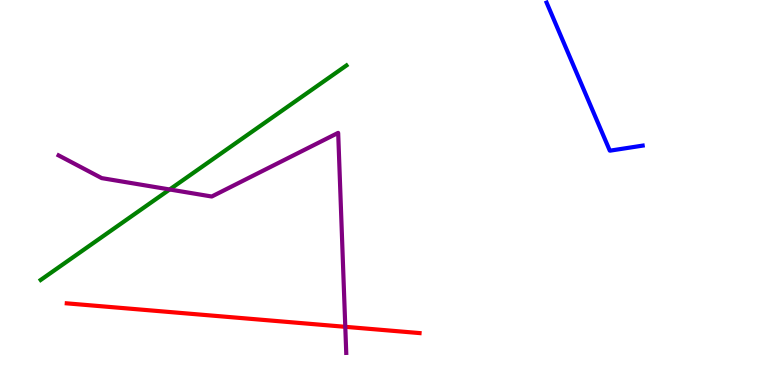[{'lines': ['blue', 'red'], 'intersections': []}, {'lines': ['green', 'red'], 'intersections': []}, {'lines': ['purple', 'red'], 'intersections': [{'x': 4.46, 'y': 1.51}]}, {'lines': ['blue', 'green'], 'intersections': []}, {'lines': ['blue', 'purple'], 'intersections': []}, {'lines': ['green', 'purple'], 'intersections': [{'x': 2.19, 'y': 5.08}]}]